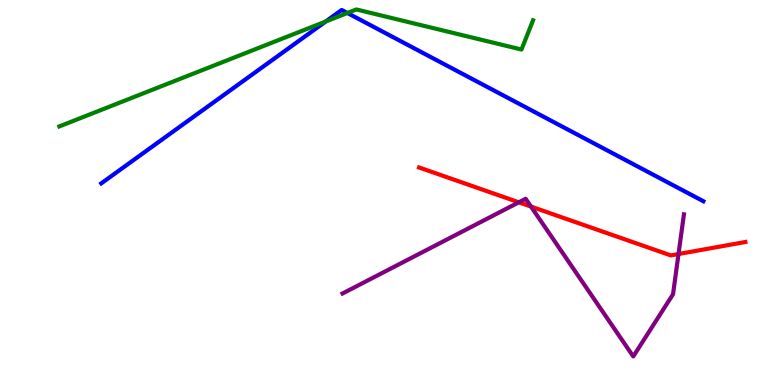[{'lines': ['blue', 'red'], 'intersections': []}, {'lines': ['green', 'red'], 'intersections': []}, {'lines': ['purple', 'red'], 'intersections': [{'x': 6.69, 'y': 4.75}, {'x': 6.85, 'y': 4.63}, {'x': 8.76, 'y': 3.4}]}, {'lines': ['blue', 'green'], 'intersections': [{'x': 4.2, 'y': 9.44}, {'x': 4.48, 'y': 9.66}]}, {'lines': ['blue', 'purple'], 'intersections': []}, {'lines': ['green', 'purple'], 'intersections': []}]